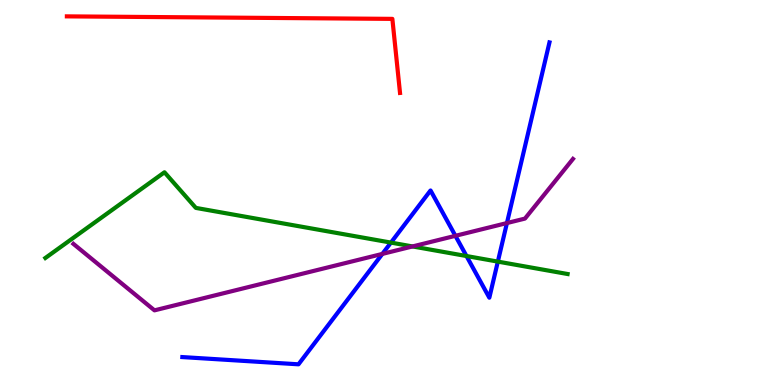[{'lines': ['blue', 'red'], 'intersections': []}, {'lines': ['green', 'red'], 'intersections': []}, {'lines': ['purple', 'red'], 'intersections': []}, {'lines': ['blue', 'green'], 'intersections': [{'x': 5.04, 'y': 3.7}, {'x': 6.02, 'y': 3.35}, {'x': 6.42, 'y': 3.2}]}, {'lines': ['blue', 'purple'], 'intersections': [{'x': 4.93, 'y': 3.4}, {'x': 5.88, 'y': 3.87}, {'x': 6.54, 'y': 4.21}]}, {'lines': ['green', 'purple'], 'intersections': [{'x': 5.32, 'y': 3.6}]}]